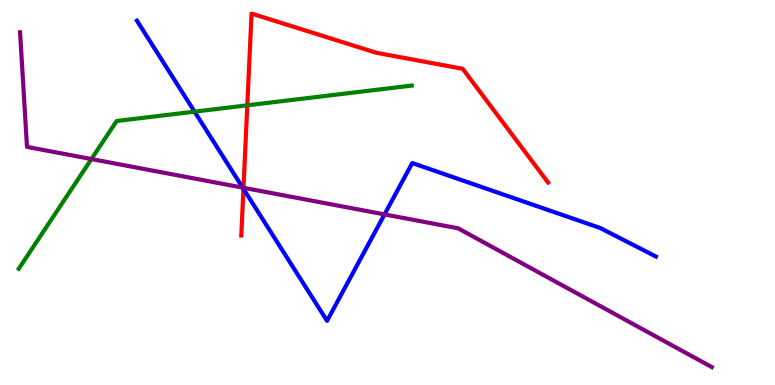[{'lines': ['blue', 'red'], 'intersections': [{'x': 3.14, 'y': 5.1}]}, {'lines': ['green', 'red'], 'intersections': [{'x': 3.19, 'y': 7.26}]}, {'lines': ['purple', 'red'], 'intersections': [{'x': 3.14, 'y': 5.12}]}, {'lines': ['blue', 'green'], 'intersections': [{'x': 2.51, 'y': 7.1}]}, {'lines': ['blue', 'purple'], 'intersections': [{'x': 3.13, 'y': 5.13}, {'x': 4.96, 'y': 4.43}]}, {'lines': ['green', 'purple'], 'intersections': [{'x': 1.18, 'y': 5.87}]}]